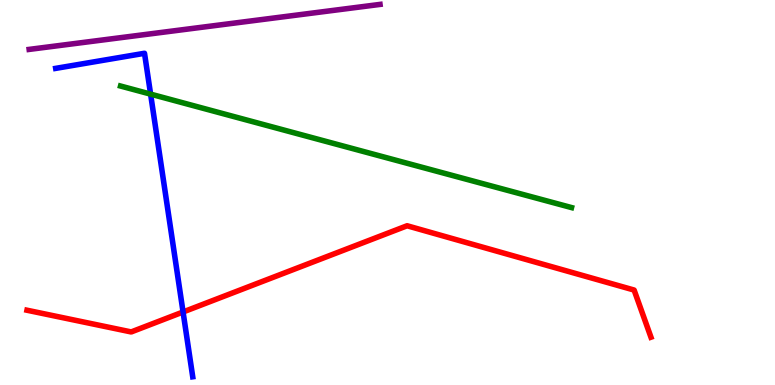[{'lines': ['blue', 'red'], 'intersections': [{'x': 2.36, 'y': 1.9}]}, {'lines': ['green', 'red'], 'intersections': []}, {'lines': ['purple', 'red'], 'intersections': []}, {'lines': ['blue', 'green'], 'intersections': [{'x': 1.94, 'y': 7.56}]}, {'lines': ['blue', 'purple'], 'intersections': []}, {'lines': ['green', 'purple'], 'intersections': []}]